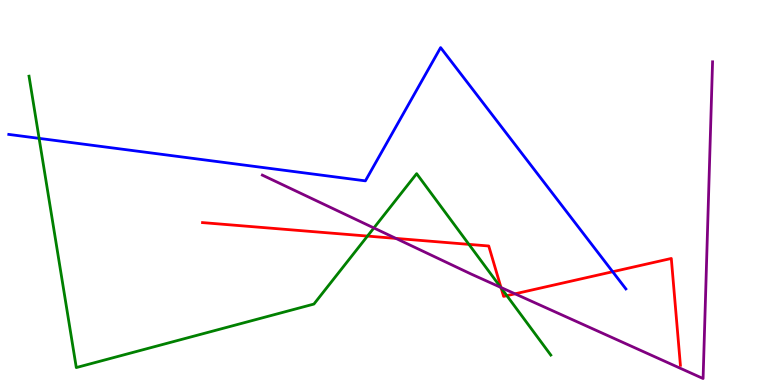[{'lines': ['blue', 'red'], 'intersections': [{'x': 7.91, 'y': 2.94}]}, {'lines': ['green', 'red'], 'intersections': [{'x': 4.74, 'y': 3.87}, {'x': 6.05, 'y': 3.65}, {'x': 6.47, 'y': 2.52}, {'x': 6.54, 'y': 2.32}]}, {'lines': ['purple', 'red'], 'intersections': [{'x': 5.11, 'y': 3.81}, {'x': 6.46, 'y': 2.53}, {'x': 6.65, 'y': 2.37}]}, {'lines': ['blue', 'green'], 'intersections': [{'x': 0.505, 'y': 6.41}]}, {'lines': ['blue', 'purple'], 'intersections': []}, {'lines': ['green', 'purple'], 'intersections': [{'x': 4.82, 'y': 4.08}, {'x': 6.46, 'y': 2.54}]}]